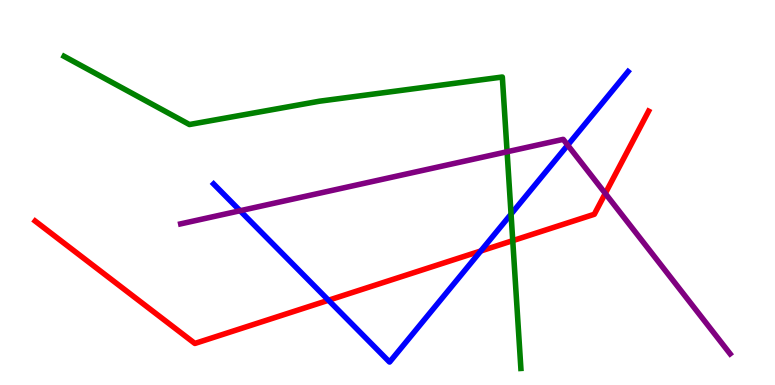[{'lines': ['blue', 'red'], 'intersections': [{'x': 4.24, 'y': 2.2}, {'x': 6.2, 'y': 3.48}]}, {'lines': ['green', 'red'], 'intersections': [{'x': 6.62, 'y': 3.75}]}, {'lines': ['purple', 'red'], 'intersections': [{'x': 7.81, 'y': 4.98}]}, {'lines': ['blue', 'green'], 'intersections': [{'x': 6.59, 'y': 4.44}]}, {'lines': ['blue', 'purple'], 'intersections': [{'x': 3.1, 'y': 4.53}, {'x': 7.33, 'y': 6.23}]}, {'lines': ['green', 'purple'], 'intersections': [{'x': 6.54, 'y': 6.06}]}]